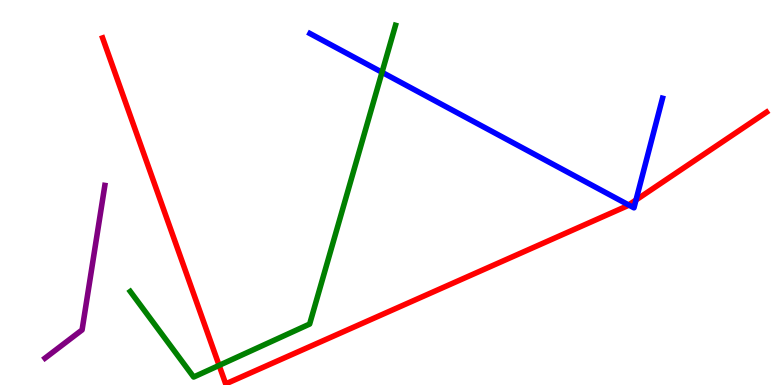[{'lines': ['blue', 'red'], 'intersections': [{'x': 8.11, 'y': 4.68}, {'x': 8.21, 'y': 4.81}]}, {'lines': ['green', 'red'], 'intersections': [{'x': 2.83, 'y': 0.509}]}, {'lines': ['purple', 'red'], 'intersections': []}, {'lines': ['blue', 'green'], 'intersections': [{'x': 4.93, 'y': 8.12}]}, {'lines': ['blue', 'purple'], 'intersections': []}, {'lines': ['green', 'purple'], 'intersections': []}]